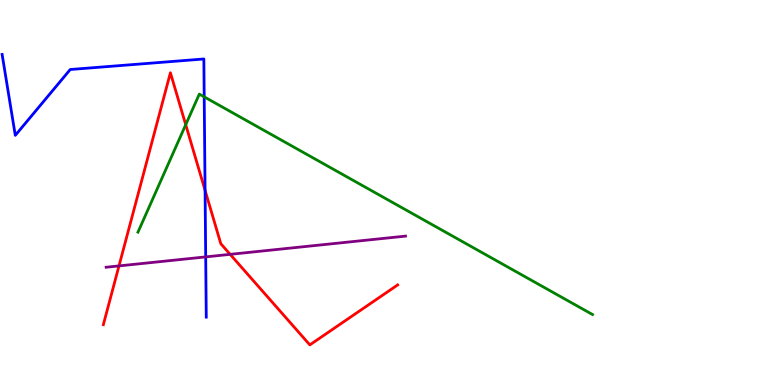[{'lines': ['blue', 'red'], 'intersections': [{'x': 2.65, 'y': 5.06}]}, {'lines': ['green', 'red'], 'intersections': [{'x': 2.4, 'y': 6.76}]}, {'lines': ['purple', 'red'], 'intersections': [{'x': 1.54, 'y': 3.09}, {'x': 2.97, 'y': 3.39}]}, {'lines': ['blue', 'green'], 'intersections': [{'x': 2.63, 'y': 7.48}]}, {'lines': ['blue', 'purple'], 'intersections': [{'x': 2.65, 'y': 3.33}]}, {'lines': ['green', 'purple'], 'intersections': []}]